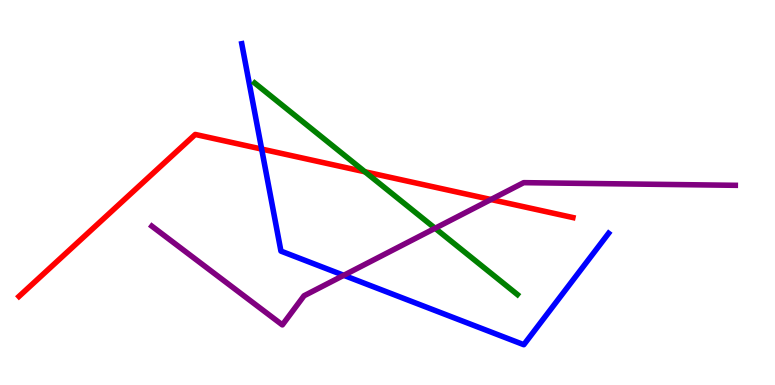[{'lines': ['blue', 'red'], 'intersections': [{'x': 3.38, 'y': 6.13}]}, {'lines': ['green', 'red'], 'intersections': [{'x': 4.71, 'y': 5.54}]}, {'lines': ['purple', 'red'], 'intersections': [{'x': 6.33, 'y': 4.82}]}, {'lines': ['blue', 'green'], 'intersections': []}, {'lines': ['blue', 'purple'], 'intersections': [{'x': 4.44, 'y': 2.85}]}, {'lines': ['green', 'purple'], 'intersections': [{'x': 5.61, 'y': 4.07}]}]